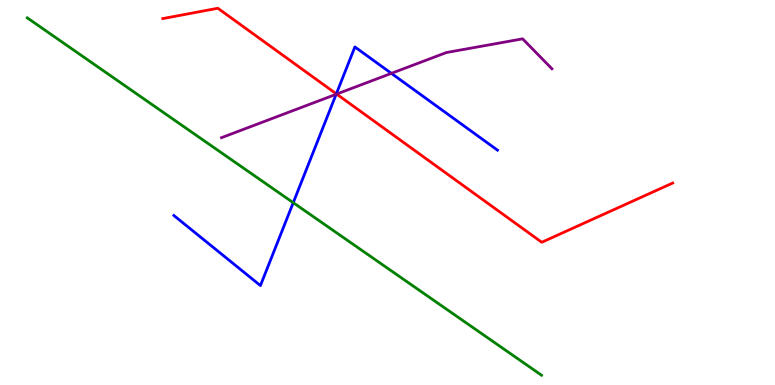[{'lines': ['blue', 'red'], 'intersections': [{'x': 4.34, 'y': 7.56}]}, {'lines': ['green', 'red'], 'intersections': []}, {'lines': ['purple', 'red'], 'intersections': [{'x': 4.34, 'y': 7.56}]}, {'lines': ['blue', 'green'], 'intersections': [{'x': 3.78, 'y': 4.74}]}, {'lines': ['blue', 'purple'], 'intersections': [{'x': 4.34, 'y': 7.55}, {'x': 5.05, 'y': 8.09}]}, {'lines': ['green', 'purple'], 'intersections': []}]